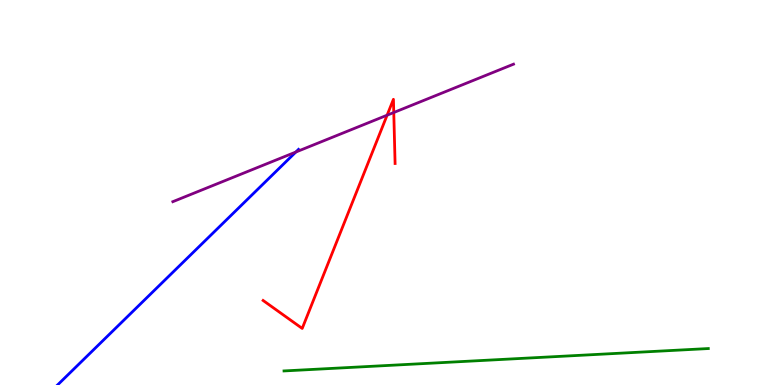[{'lines': ['blue', 'red'], 'intersections': []}, {'lines': ['green', 'red'], 'intersections': []}, {'lines': ['purple', 'red'], 'intersections': [{'x': 4.99, 'y': 7.01}, {'x': 5.08, 'y': 7.08}]}, {'lines': ['blue', 'green'], 'intersections': []}, {'lines': ['blue', 'purple'], 'intersections': [{'x': 3.82, 'y': 6.05}]}, {'lines': ['green', 'purple'], 'intersections': []}]